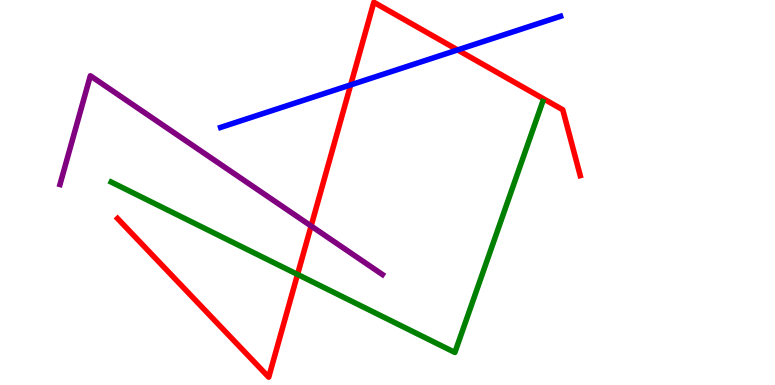[{'lines': ['blue', 'red'], 'intersections': [{'x': 4.52, 'y': 7.8}, {'x': 5.9, 'y': 8.7}]}, {'lines': ['green', 'red'], 'intersections': [{'x': 3.84, 'y': 2.87}]}, {'lines': ['purple', 'red'], 'intersections': [{'x': 4.01, 'y': 4.13}]}, {'lines': ['blue', 'green'], 'intersections': []}, {'lines': ['blue', 'purple'], 'intersections': []}, {'lines': ['green', 'purple'], 'intersections': []}]